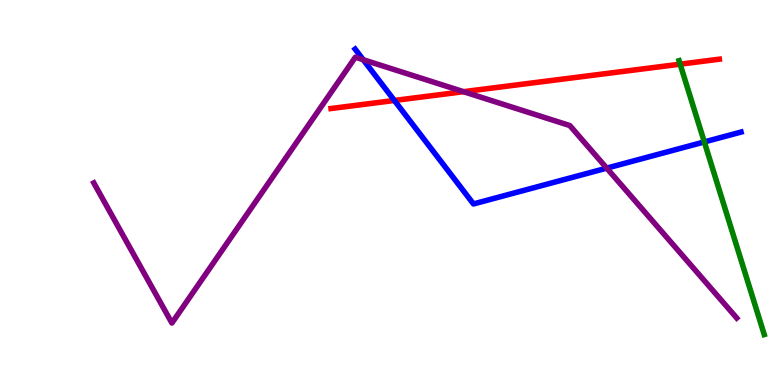[{'lines': ['blue', 'red'], 'intersections': [{'x': 5.09, 'y': 7.39}]}, {'lines': ['green', 'red'], 'intersections': [{'x': 8.78, 'y': 8.33}]}, {'lines': ['purple', 'red'], 'intersections': [{'x': 5.98, 'y': 7.62}]}, {'lines': ['blue', 'green'], 'intersections': [{'x': 9.09, 'y': 6.31}]}, {'lines': ['blue', 'purple'], 'intersections': [{'x': 4.69, 'y': 8.45}, {'x': 7.83, 'y': 5.63}]}, {'lines': ['green', 'purple'], 'intersections': []}]